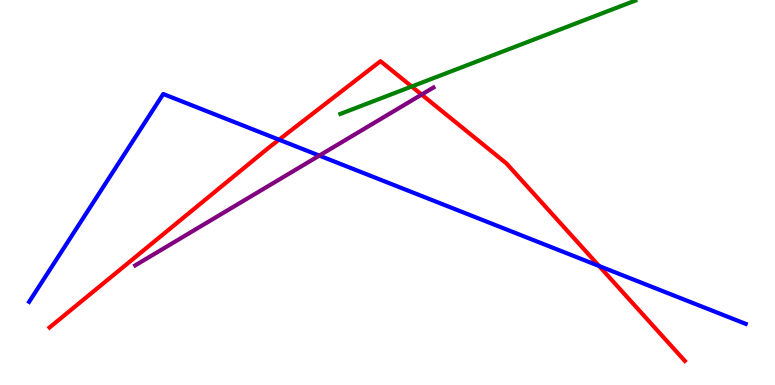[{'lines': ['blue', 'red'], 'intersections': [{'x': 3.6, 'y': 6.37}, {'x': 7.73, 'y': 3.09}]}, {'lines': ['green', 'red'], 'intersections': [{'x': 5.31, 'y': 7.75}]}, {'lines': ['purple', 'red'], 'intersections': [{'x': 5.44, 'y': 7.54}]}, {'lines': ['blue', 'green'], 'intersections': []}, {'lines': ['blue', 'purple'], 'intersections': [{'x': 4.12, 'y': 5.96}]}, {'lines': ['green', 'purple'], 'intersections': []}]